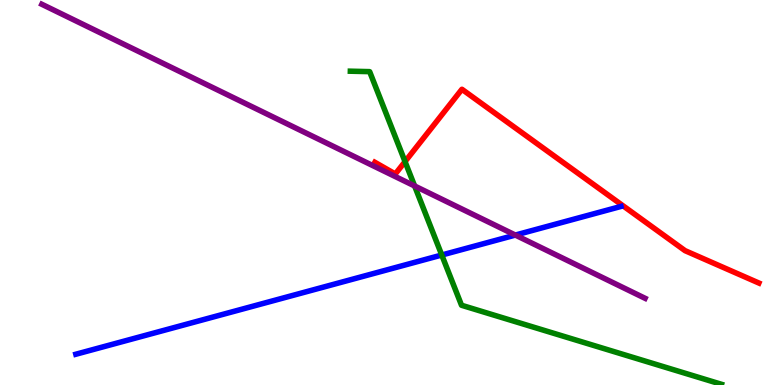[{'lines': ['blue', 'red'], 'intersections': []}, {'lines': ['green', 'red'], 'intersections': [{'x': 5.23, 'y': 5.8}]}, {'lines': ['purple', 'red'], 'intersections': []}, {'lines': ['blue', 'green'], 'intersections': [{'x': 5.7, 'y': 3.38}]}, {'lines': ['blue', 'purple'], 'intersections': [{'x': 6.65, 'y': 3.89}]}, {'lines': ['green', 'purple'], 'intersections': [{'x': 5.35, 'y': 5.17}]}]